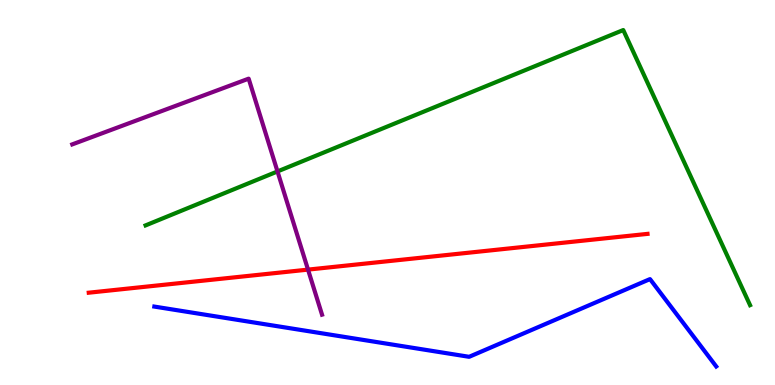[{'lines': ['blue', 'red'], 'intersections': []}, {'lines': ['green', 'red'], 'intersections': []}, {'lines': ['purple', 'red'], 'intersections': [{'x': 3.97, 'y': 3.0}]}, {'lines': ['blue', 'green'], 'intersections': []}, {'lines': ['blue', 'purple'], 'intersections': []}, {'lines': ['green', 'purple'], 'intersections': [{'x': 3.58, 'y': 5.55}]}]